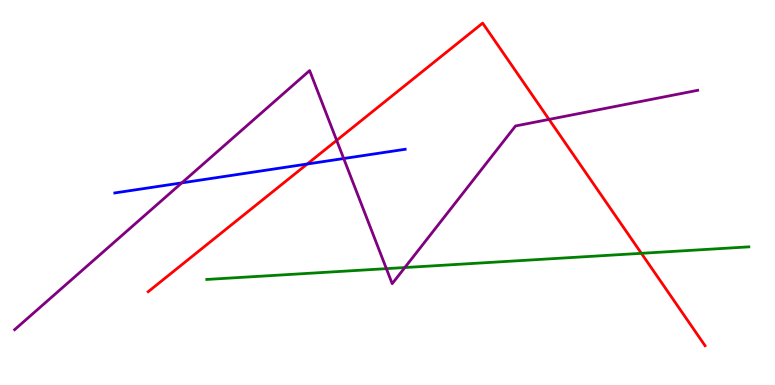[{'lines': ['blue', 'red'], 'intersections': [{'x': 3.96, 'y': 5.74}]}, {'lines': ['green', 'red'], 'intersections': [{'x': 8.28, 'y': 3.42}]}, {'lines': ['purple', 'red'], 'intersections': [{'x': 4.34, 'y': 6.35}, {'x': 7.08, 'y': 6.9}]}, {'lines': ['blue', 'green'], 'intersections': []}, {'lines': ['blue', 'purple'], 'intersections': [{'x': 2.35, 'y': 5.25}, {'x': 4.43, 'y': 5.88}]}, {'lines': ['green', 'purple'], 'intersections': [{'x': 4.99, 'y': 3.02}, {'x': 5.22, 'y': 3.05}]}]